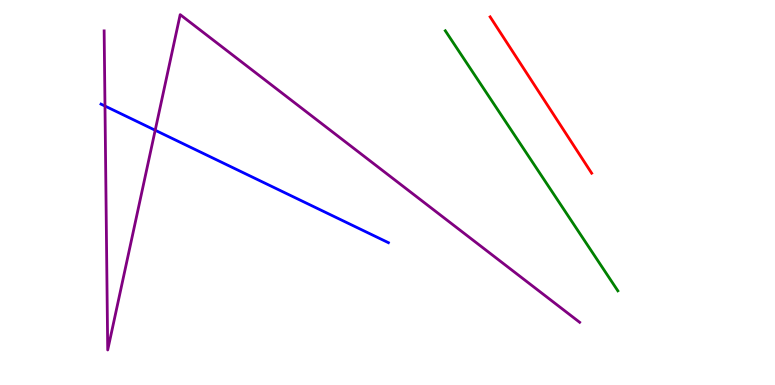[{'lines': ['blue', 'red'], 'intersections': []}, {'lines': ['green', 'red'], 'intersections': []}, {'lines': ['purple', 'red'], 'intersections': []}, {'lines': ['blue', 'green'], 'intersections': []}, {'lines': ['blue', 'purple'], 'intersections': [{'x': 1.35, 'y': 7.25}, {'x': 2.0, 'y': 6.62}]}, {'lines': ['green', 'purple'], 'intersections': []}]